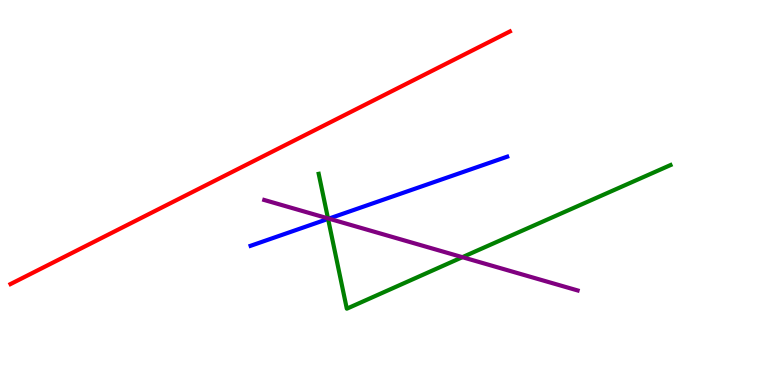[{'lines': ['blue', 'red'], 'intersections': []}, {'lines': ['green', 'red'], 'intersections': []}, {'lines': ['purple', 'red'], 'intersections': []}, {'lines': ['blue', 'green'], 'intersections': [{'x': 4.23, 'y': 4.31}]}, {'lines': ['blue', 'purple'], 'intersections': [{'x': 4.24, 'y': 4.32}]}, {'lines': ['green', 'purple'], 'intersections': [{'x': 4.23, 'y': 4.33}, {'x': 5.97, 'y': 3.32}]}]